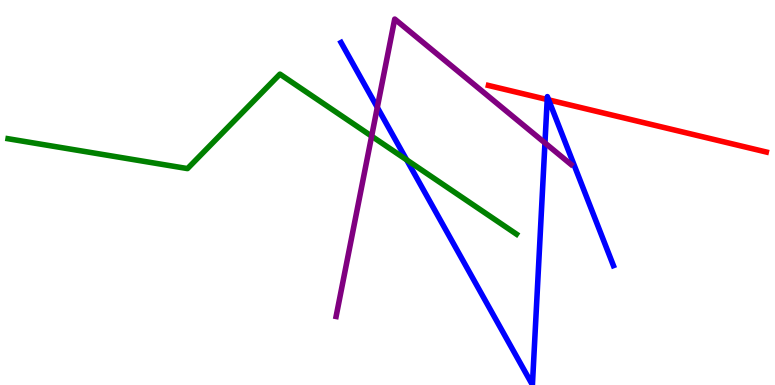[{'lines': ['blue', 'red'], 'intersections': [{'x': 7.06, 'y': 7.41}, {'x': 7.08, 'y': 7.41}]}, {'lines': ['green', 'red'], 'intersections': []}, {'lines': ['purple', 'red'], 'intersections': []}, {'lines': ['blue', 'green'], 'intersections': [{'x': 5.25, 'y': 5.85}]}, {'lines': ['blue', 'purple'], 'intersections': [{'x': 4.87, 'y': 7.21}, {'x': 7.03, 'y': 6.29}]}, {'lines': ['green', 'purple'], 'intersections': [{'x': 4.8, 'y': 6.46}]}]